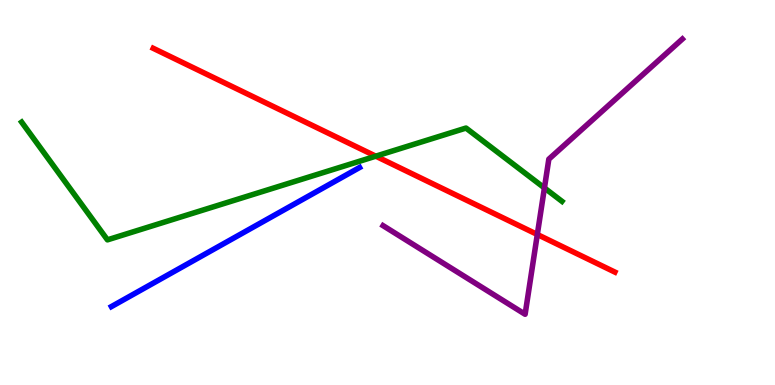[{'lines': ['blue', 'red'], 'intersections': []}, {'lines': ['green', 'red'], 'intersections': [{'x': 4.85, 'y': 5.94}]}, {'lines': ['purple', 'red'], 'intersections': [{'x': 6.93, 'y': 3.91}]}, {'lines': ['blue', 'green'], 'intersections': []}, {'lines': ['blue', 'purple'], 'intersections': []}, {'lines': ['green', 'purple'], 'intersections': [{'x': 7.02, 'y': 5.12}]}]